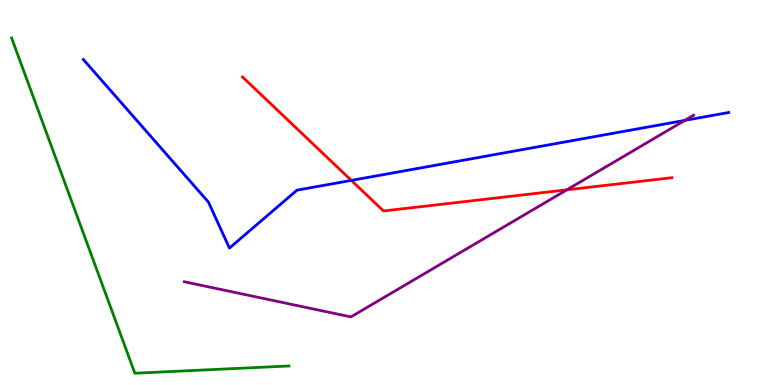[{'lines': ['blue', 'red'], 'intersections': [{'x': 4.53, 'y': 5.31}]}, {'lines': ['green', 'red'], 'intersections': []}, {'lines': ['purple', 'red'], 'intersections': [{'x': 7.31, 'y': 5.07}]}, {'lines': ['blue', 'green'], 'intersections': []}, {'lines': ['blue', 'purple'], 'intersections': [{'x': 8.84, 'y': 6.87}]}, {'lines': ['green', 'purple'], 'intersections': []}]